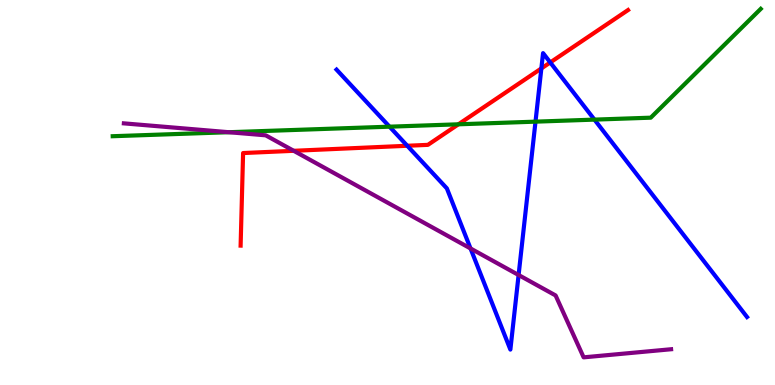[{'lines': ['blue', 'red'], 'intersections': [{'x': 5.26, 'y': 6.21}, {'x': 6.99, 'y': 8.22}, {'x': 7.1, 'y': 8.38}]}, {'lines': ['green', 'red'], 'intersections': [{'x': 5.91, 'y': 6.77}]}, {'lines': ['purple', 'red'], 'intersections': [{'x': 3.79, 'y': 6.08}]}, {'lines': ['blue', 'green'], 'intersections': [{'x': 5.03, 'y': 6.71}, {'x': 6.91, 'y': 6.84}, {'x': 7.67, 'y': 6.89}]}, {'lines': ['blue', 'purple'], 'intersections': [{'x': 6.07, 'y': 3.55}, {'x': 6.69, 'y': 2.86}]}, {'lines': ['green', 'purple'], 'intersections': [{'x': 2.95, 'y': 6.57}]}]